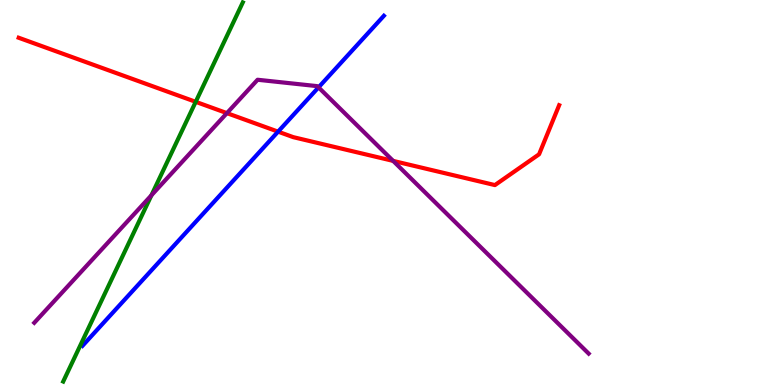[{'lines': ['blue', 'red'], 'intersections': [{'x': 3.59, 'y': 6.58}]}, {'lines': ['green', 'red'], 'intersections': [{'x': 2.53, 'y': 7.36}]}, {'lines': ['purple', 'red'], 'intersections': [{'x': 2.93, 'y': 7.06}, {'x': 5.07, 'y': 5.82}]}, {'lines': ['blue', 'green'], 'intersections': []}, {'lines': ['blue', 'purple'], 'intersections': [{'x': 4.11, 'y': 7.73}]}, {'lines': ['green', 'purple'], 'intersections': [{'x': 1.95, 'y': 4.93}]}]